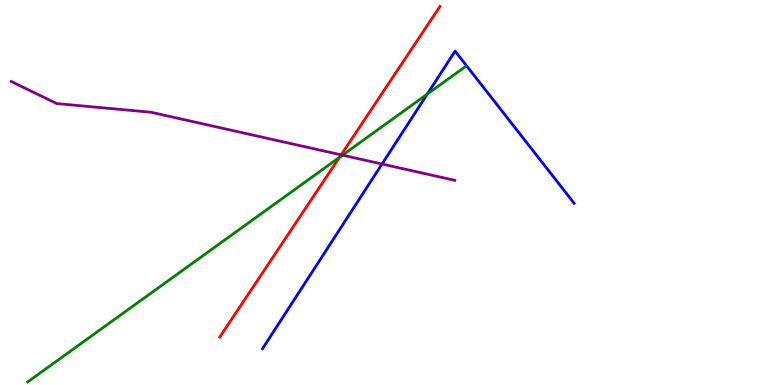[{'lines': ['blue', 'red'], 'intersections': []}, {'lines': ['green', 'red'], 'intersections': [{'x': 4.38, 'y': 5.91}]}, {'lines': ['purple', 'red'], 'intersections': [{'x': 4.4, 'y': 5.98}]}, {'lines': ['blue', 'green'], 'intersections': [{'x': 5.51, 'y': 7.56}]}, {'lines': ['blue', 'purple'], 'intersections': [{'x': 4.93, 'y': 5.74}]}, {'lines': ['green', 'purple'], 'intersections': [{'x': 4.42, 'y': 5.97}]}]